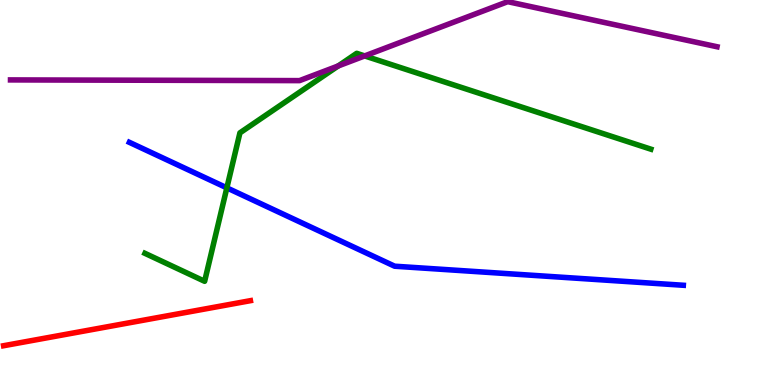[{'lines': ['blue', 'red'], 'intersections': []}, {'lines': ['green', 'red'], 'intersections': []}, {'lines': ['purple', 'red'], 'intersections': []}, {'lines': ['blue', 'green'], 'intersections': [{'x': 2.93, 'y': 5.12}]}, {'lines': ['blue', 'purple'], 'intersections': []}, {'lines': ['green', 'purple'], 'intersections': [{'x': 4.36, 'y': 8.29}, {'x': 4.71, 'y': 8.55}]}]